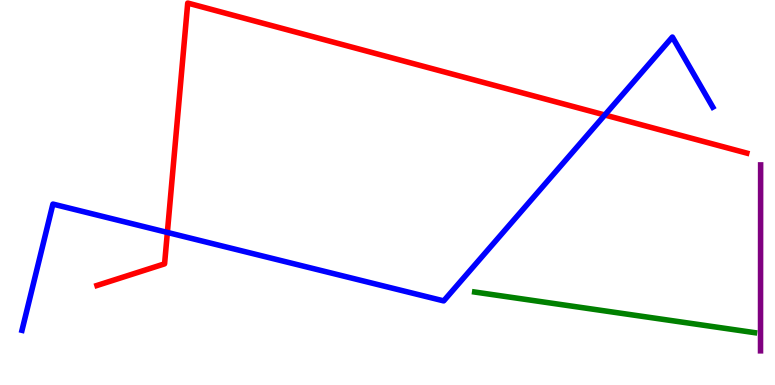[{'lines': ['blue', 'red'], 'intersections': [{'x': 2.16, 'y': 3.96}, {'x': 7.8, 'y': 7.01}]}, {'lines': ['green', 'red'], 'intersections': []}, {'lines': ['purple', 'red'], 'intersections': []}, {'lines': ['blue', 'green'], 'intersections': []}, {'lines': ['blue', 'purple'], 'intersections': []}, {'lines': ['green', 'purple'], 'intersections': []}]